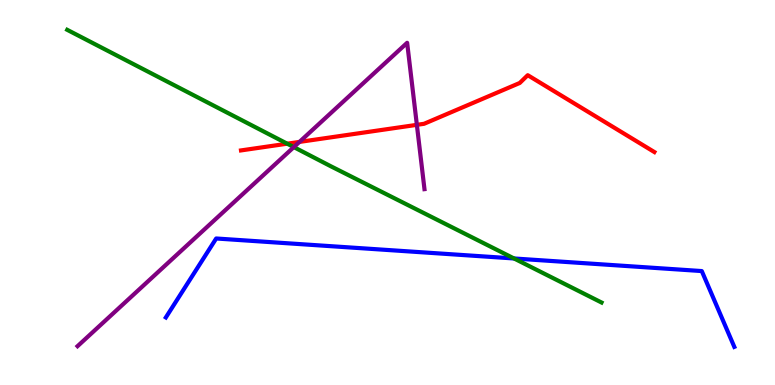[{'lines': ['blue', 'red'], 'intersections': []}, {'lines': ['green', 'red'], 'intersections': [{'x': 3.71, 'y': 6.27}]}, {'lines': ['purple', 'red'], 'intersections': [{'x': 3.86, 'y': 6.31}, {'x': 5.38, 'y': 6.76}]}, {'lines': ['blue', 'green'], 'intersections': [{'x': 6.63, 'y': 3.29}]}, {'lines': ['blue', 'purple'], 'intersections': []}, {'lines': ['green', 'purple'], 'intersections': [{'x': 3.79, 'y': 6.18}]}]